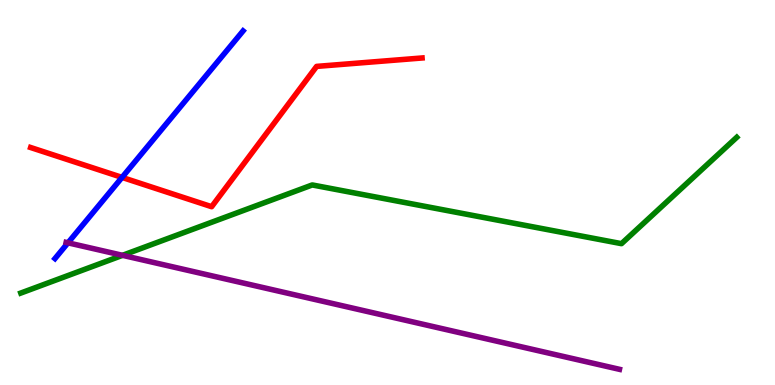[{'lines': ['blue', 'red'], 'intersections': [{'x': 1.57, 'y': 5.39}]}, {'lines': ['green', 'red'], 'intersections': []}, {'lines': ['purple', 'red'], 'intersections': []}, {'lines': ['blue', 'green'], 'intersections': []}, {'lines': ['blue', 'purple'], 'intersections': [{'x': 0.877, 'y': 3.69}]}, {'lines': ['green', 'purple'], 'intersections': [{'x': 1.58, 'y': 3.37}]}]